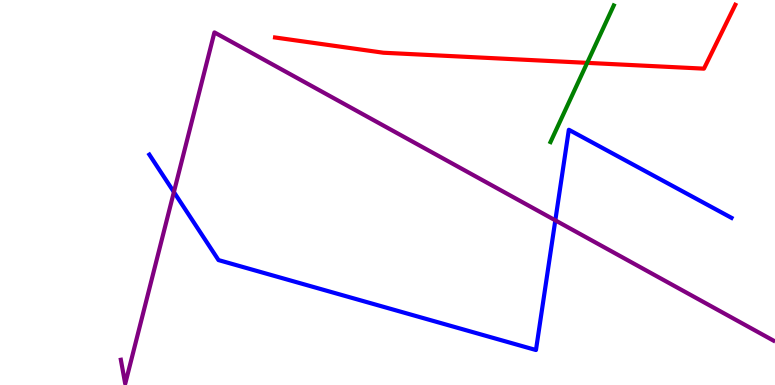[{'lines': ['blue', 'red'], 'intersections': []}, {'lines': ['green', 'red'], 'intersections': [{'x': 7.58, 'y': 8.37}]}, {'lines': ['purple', 'red'], 'intersections': []}, {'lines': ['blue', 'green'], 'intersections': []}, {'lines': ['blue', 'purple'], 'intersections': [{'x': 2.24, 'y': 5.01}, {'x': 7.17, 'y': 4.28}]}, {'lines': ['green', 'purple'], 'intersections': []}]